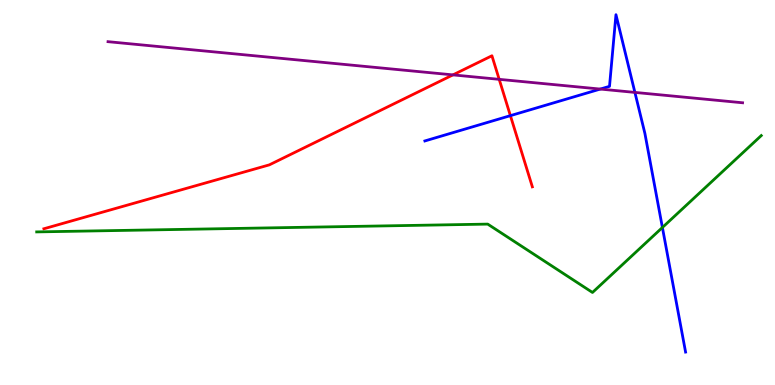[{'lines': ['blue', 'red'], 'intersections': [{'x': 6.59, 'y': 7.0}]}, {'lines': ['green', 'red'], 'intersections': []}, {'lines': ['purple', 'red'], 'intersections': [{'x': 5.84, 'y': 8.05}, {'x': 6.44, 'y': 7.94}]}, {'lines': ['blue', 'green'], 'intersections': [{'x': 8.55, 'y': 4.09}]}, {'lines': ['blue', 'purple'], 'intersections': [{'x': 7.75, 'y': 7.69}, {'x': 8.19, 'y': 7.6}]}, {'lines': ['green', 'purple'], 'intersections': []}]